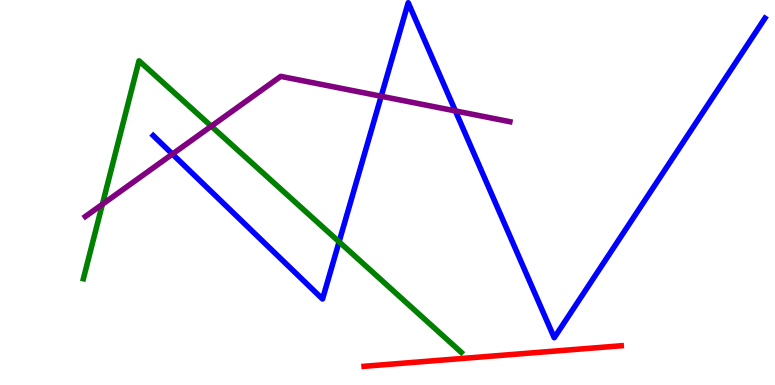[{'lines': ['blue', 'red'], 'intersections': []}, {'lines': ['green', 'red'], 'intersections': []}, {'lines': ['purple', 'red'], 'intersections': []}, {'lines': ['blue', 'green'], 'intersections': [{'x': 4.38, 'y': 3.72}]}, {'lines': ['blue', 'purple'], 'intersections': [{'x': 2.22, 'y': 6.0}, {'x': 4.92, 'y': 7.5}, {'x': 5.88, 'y': 7.12}]}, {'lines': ['green', 'purple'], 'intersections': [{'x': 1.32, 'y': 4.69}, {'x': 2.73, 'y': 6.72}]}]